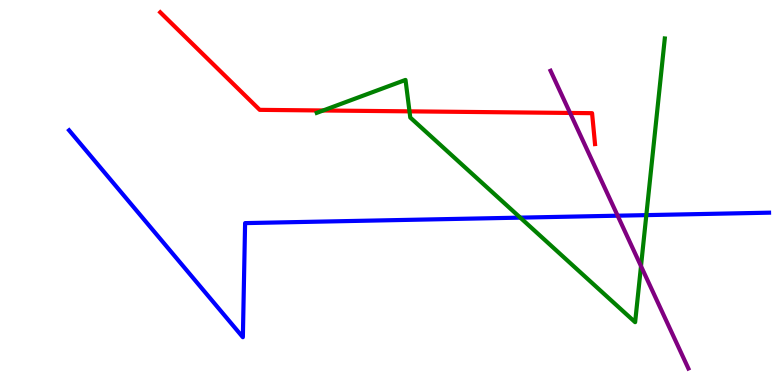[{'lines': ['blue', 'red'], 'intersections': []}, {'lines': ['green', 'red'], 'intersections': [{'x': 4.17, 'y': 7.13}, {'x': 5.28, 'y': 7.11}]}, {'lines': ['purple', 'red'], 'intersections': [{'x': 7.36, 'y': 7.07}]}, {'lines': ['blue', 'green'], 'intersections': [{'x': 6.71, 'y': 4.35}, {'x': 8.34, 'y': 4.41}]}, {'lines': ['blue', 'purple'], 'intersections': [{'x': 7.97, 'y': 4.4}]}, {'lines': ['green', 'purple'], 'intersections': [{'x': 8.27, 'y': 3.09}]}]